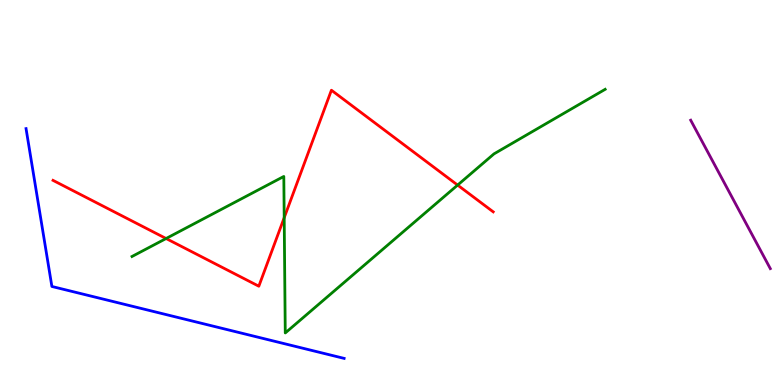[{'lines': ['blue', 'red'], 'intersections': []}, {'lines': ['green', 'red'], 'intersections': [{'x': 2.14, 'y': 3.8}, {'x': 3.67, 'y': 4.34}, {'x': 5.9, 'y': 5.19}]}, {'lines': ['purple', 'red'], 'intersections': []}, {'lines': ['blue', 'green'], 'intersections': []}, {'lines': ['blue', 'purple'], 'intersections': []}, {'lines': ['green', 'purple'], 'intersections': []}]